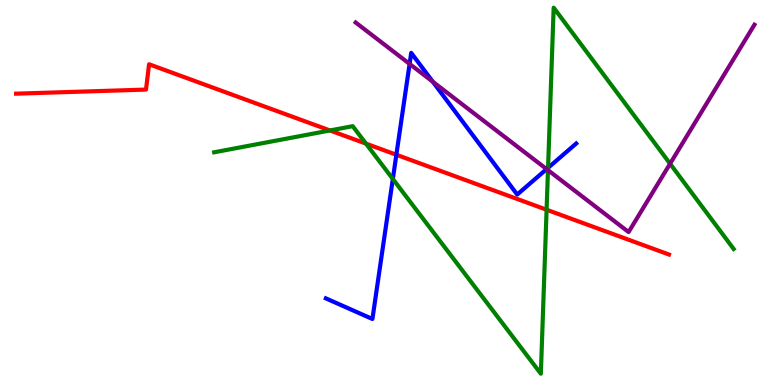[{'lines': ['blue', 'red'], 'intersections': [{'x': 5.11, 'y': 5.98}]}, {'lines': ['green', 'red'], 'intersections': [{'x': 4.26, 'y': 6.61}, {'x': 4.72, 'y': 6.27}, {'x': 7.05, 'y': 4.55}]}, {'lines': ['purple', 'red'], 'intersections': []}, {'lines': ['blue', 'green'], 'intersections': [{'x': 5.07, 'y': 5.35}, {'x': 7.07, 'y': 5.64}]}, {'lines': ['blue', 'purple'], 'intersections': [{'x': 5.29, 'y': 8.34}, {'x': 5.58, 'y': 7.88}, {'x': 7.05, 'y': 5.61}]}, {'lines': ['green', 'purple'], 'intersections': [{'x': 7.07, 'y': 5.58}, {'x': 8.65, 'y': 5.75}]}]